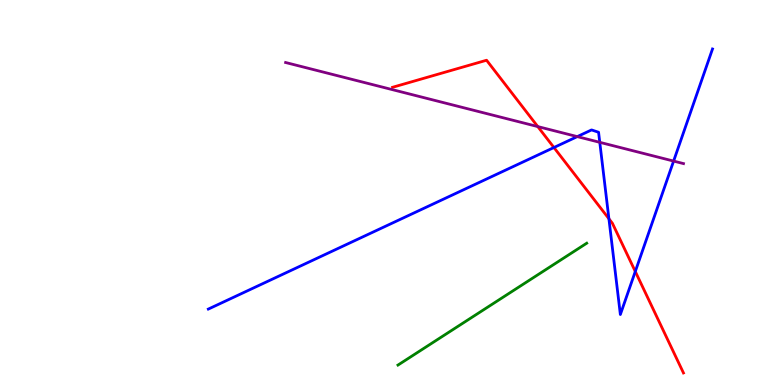[{'lines': ['blue', 'red'], 'intersections': [{'x': 7.15, 'y': 6.17}, {'x': 7.86, 'y': 4.32}, {'x': 8.2, 'y': 2.95}]}, {'lines': ['green', 'red'], 'intersections': []}, {'lines': ['purple', 'red'], 'intersections': [{'x': 6.94, 'y': 6.71}]}, {'lines': ['blue', 'green'], 'intersections': []}, {'lines': ['blue', 'purple'], 'intersections': [{'x': 7.45, 'y': 6.45}, {'x': 7.74, 'y': 6.3}, {'x': 8.69, 'y': 5.82}]}, {'lines': ['green', 'purple'], 'intersections': []}]